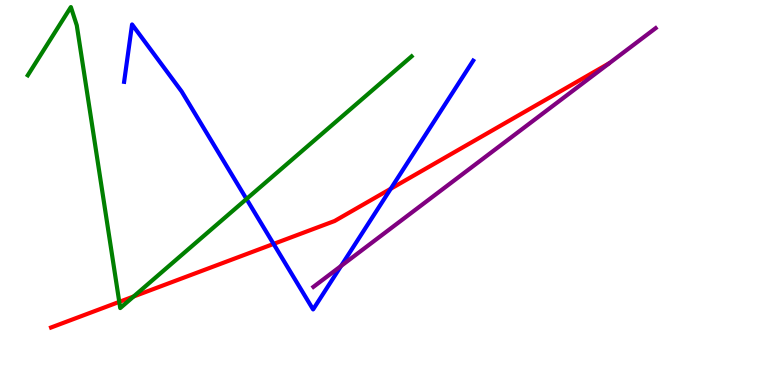[{'lines': ['blue', 'red'], 'intersections': [{'x': 3.53, 'y': 3.66}, {'x': 5.04, 'y': 5.1}]}, {'lines': ['green', 'red'], 'intersections': [{'x': 1.54, 'y': 2.16}, {'x': 1.72, 'y': 2.3}]}, {'lines': ['purple', 'red'], 'intersections': []}, {'lines': ['blue', 'green'], 'intersections': [{'x': 3.18, 'y': 4.83}]}, {'lines': ['blue', 'purple'], 'intersections': [{'x': 4.4, 'y': 3.09}]}, {'lines': ['green', 'purple'], 'intersections': []}]